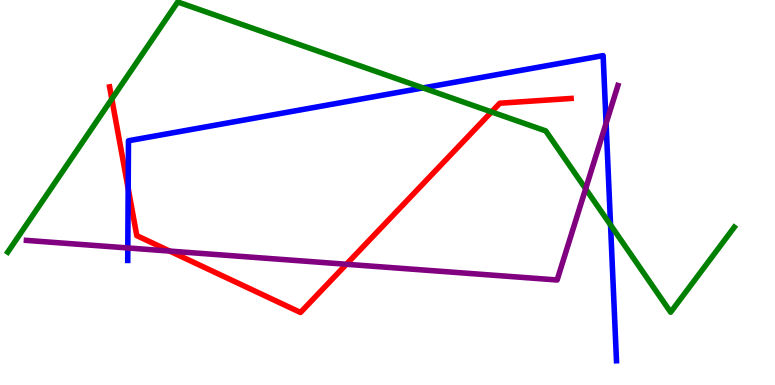[{'lines': ['blue', 'red'], 'intersections': [{'x': 1.65, 'y': 5.1}]}, {'lines': ['green', 'red'], 'intersections': [{'x': 1.44, 'y': 7.43}, {'x': 6.34, 'y': 7.09}]}, {'lines': ['purple', 'red'], 'intersections': [{'x': 2.19, 'y': 3.48}, {'x': 4.47, 'y': 3.14}]}, {'lines': ['blue', 'green'], 'intersections': [{'x': 5.46, 'y': 7.72}, {'x': 7.88, 'y': 4.16}]}, {'lines': ['blue', 'purple'], 'intersections': [{'x': 1.65, 'y': 3.56}, {'x': 7.82, 'y': 6.8}]}, {'lines': ['green', 'purple'], 'intersections': [{'x': 7.56, 'y': 5.1}]}]